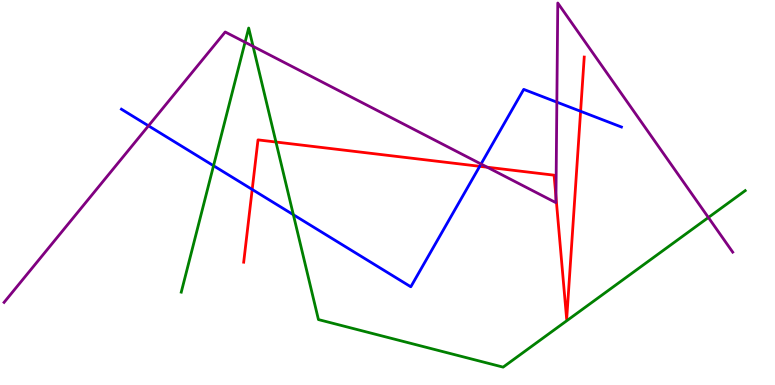[{'lines': ['blue', 'red'], 'intersections': [{'x': 3.25, 'y': 5.08}, {'x': 6.19, 'y': 5.68}, {'x': 7.49, 'y': 7.11}]}, {'lines': ['green', 'red'], 'intersections': [{'x': 3.56, 'y': 6.31}]}, {'lines': ['purple', 'red'], 'intersections': [{'x': 6.29, 'y': 5.66}, {'x': 7.17, 'y': 4.89}]}, {'lines': ['blue', 'green'], 'intersections': [{'x': 2.76, 'y': 5.7}, {'x': 3.79, 'y': 4.42}]}, {'lines': ['blue', 'purple'], 'intersections': [{'x': 1.92, 'y': 6.73}, {'x': 6.21, 'y': 5.74}, {'x': 7.19, 'y': 7.35}]}, {'lines': ['green', 'purple'], 'intersections': [{'x': 3.16, 'y': 8.9}, {'x': 3.27, 'y': 8.8}, {'x': 9.14, 'y': 4.35}]}]